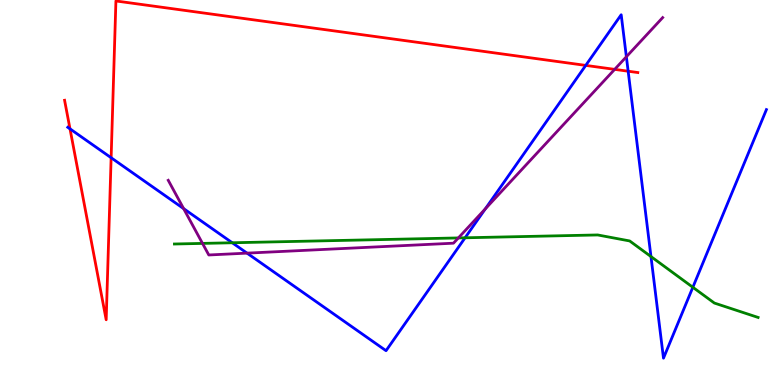[{'lines': ['blue', 'red'], 'intersections': [{'x': 0.903, 'y': 6.65}, {'x': 1.43, 'y': 5.9}, {'x': 7.56, 'y': 8.3}, {'x': 8.11, 'y': 8.15}]}, {'lines': ['green', 'red'], 'intersections': []}, {'lines': ['purple', 'red'], 'intersections': [{'x': 7.93, 'y': 8.2}]}, {'lines': ['blue', 'green'], 'intersections': [{'x': 3.0, 'y': 3.69}, {'x': 6.0, 'y': 3.82}, {'x': 8.4, 'y': 3.34}, {'x': 8.94, 'y': 2.54}]}, {'lines': ['blue', 'purple'], 'intersections': [{'x': 2.37, 'y': 4.58}, {'x': 3.19, 'y': 3.43}, {'x': 6.26, 'y': 4.58}, {'x': 8.08, 'y': 8.53}]}, {'lines': ['green', 'purple'], 'intersections': [{'x': 2.61, 'y': 3.68}, {'x': 5.91, 'y': 3.82}]}]